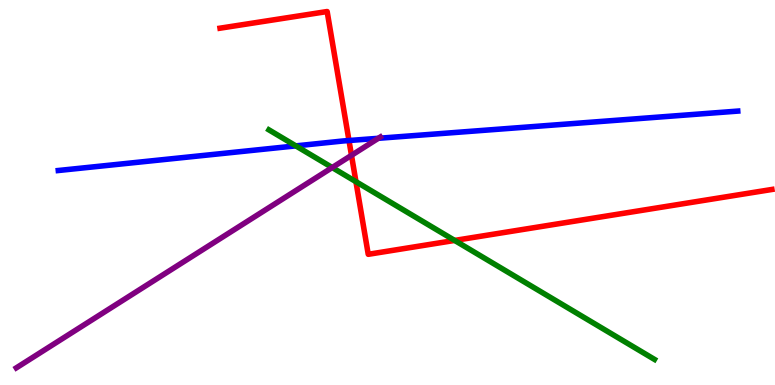[{'lines': ['blue', 'red'], 'intersections': [{'x': 4.5, 'y': 6.35}]}, {'lines': ['green', 'red'], 'intersections': [{'x': 4.59, 'y': 5.28}, {'x': 5.87, 'y': 3.76}]}, {'lines': ['purple', 'red'], 'intersections': [{'x': 4.54, 'y': 5.97}]}, {'lines': ['blue', 'green'], 'intersections': [{'x': 3.82, 'y': 6.21}]}, {'lines': ['blue', 'purple'], 'intersections': [{'x': 4.88, 'y': 6.41}]}, {'lines': ['green', 'purple'], 'intersections': [{'x': 4.29, 'y': 5.65}]}]